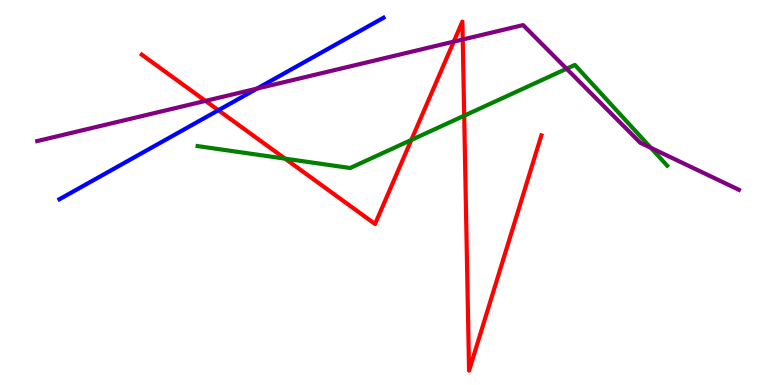[{'lines': ['blue', 'red'], 'intersections': [{'x': 2.82, 'y': 7.14}]}, {'lines': ['green', 'red'], 'intersections': [{'x': 3.68, 'y': 5.88}, {'x': 5.31, 'y': 6.36}, {'x': 5.99, 'y': 6.99}]}, {'lines': ['purple', 'red'], 'intersections': [{'x': 2.65, 'y': 7.38}, {'x': 5.85, 'y': 8.92}, {'x': 5.97, 'y': 8.97}]}, {'lines': ['blue', 'green'], 'intersections': []}, {'lines': ['blue', 'purple'], 'intersections': [{'x': 3.32, 'y': 7.7}]}, {'lines': ['green', 'purple'], 'intersections': [{'x': 7.31, 'y': 8.21}, {'x': 8.4, 'y': 6.16}]}]